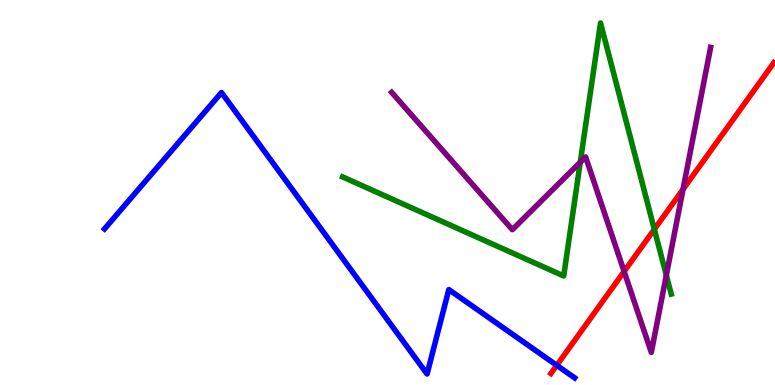[{'lines': ['blue', 'red'], 'intersections': [{'x': 7.18, 'y': 0.511}]}, {'lines': ['green', 'red'], 'intersections': [{'x': 8.44, 'y': 4.04}]}, {'lines': ['purple', 'red'], 'intersections': [{'x': 8.05, 'y': 2.95}, {'x': 8.81, 'y': 5.08}]}, {'lines': ['blue', 'green'], 'intersections': []}, {'lines': ['blue', 'purple'], 'intersections': []}, {'lines': ['green', 'purple'], 'intersections': [{'x': 7.49, 'y': 5.79}, {'x': 8.6, 'y': 2.85}]}]